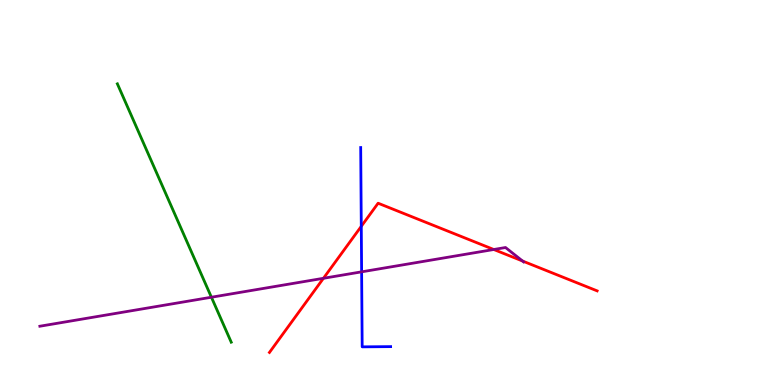[{'lines': ['blue', 'red'], 'intersections': [{'x': 4.66, 'y': 4.12}]}, {'lines': ['green', 'red'], 'intersections': []}, {'lines': ['purple', 'red'], 'intersections': [{'x': 4.17, 'y': 2.77}, {'x': 6.37, 'y': 3.52}, {'x': 6.74, 'y': 3.22}]}, {'lines': ['blue', 'green'], 'intersections': []}, {'lines': ['blue', 'purple'], 'intersections': [{'x': 4.67, 'y': 2.94}]}, {'lines': ['green', 'purple'], 'intersections': [{'x': 2.73, 'y': 2.28}]}]